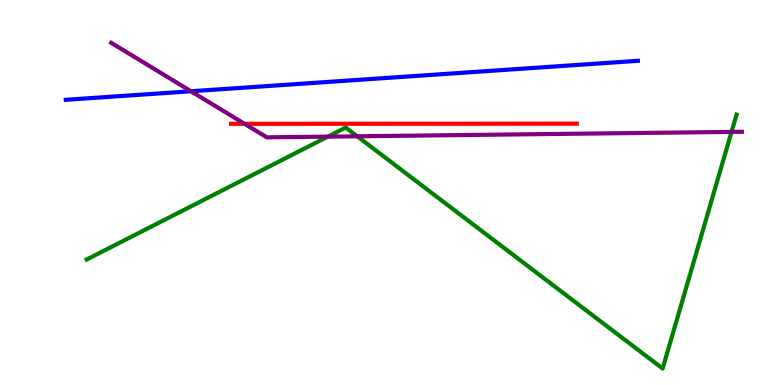[{'lines': ['blue', 'red'], 'intersections': []}, {'lines': ['green', 'red'], 'intersections': []}, {'lines': ['purple', 'red'], 'intersections': [{'x': 3.16, 'y': 6.78}]}, {'lines': ['blue', 'green'], 'intersections': []}, {'lines': ['blue', 'purple'], 'intersections': [{'x': 2.46, 'y': 7.63}]}, {'lines': ['green', 'purple'], 'intersections': [{'x': 4.23, 'y': 6.45}, {'x': 4.61, 'y': 6.46}, {'x': 9.44, 'y': 6.57}]}]